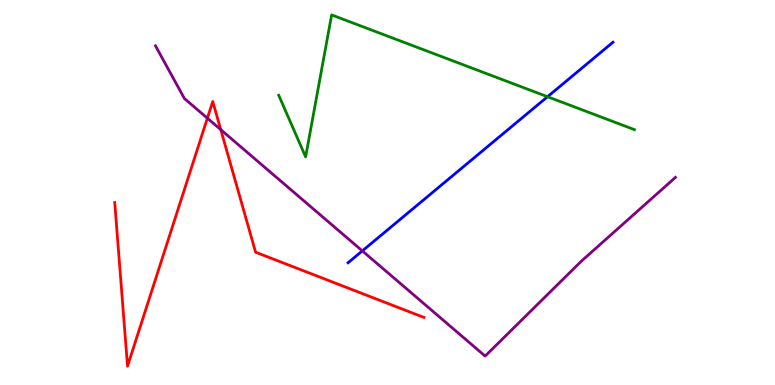[{'lines': ['blue', 'red'], 'intersections': []}, {'lines': ['green', 'red'], 'intersections': []}, {'lines': ['purple', 'red'], 'intersections': [{'x': 2.68, 'y': 6.93}, {'x': 2.85, 'y': 6.63}]}, {'lines': ['blue', 'green'], 'intersections': [{'x': 7.06, 'y': 7.49}]}, {'lines': ['blue', 'purple'], 'intersections': [{'x': 4.68, 'y': 3.48}]}, {'lines': ['green', 'purple'], 'intersections': []}]